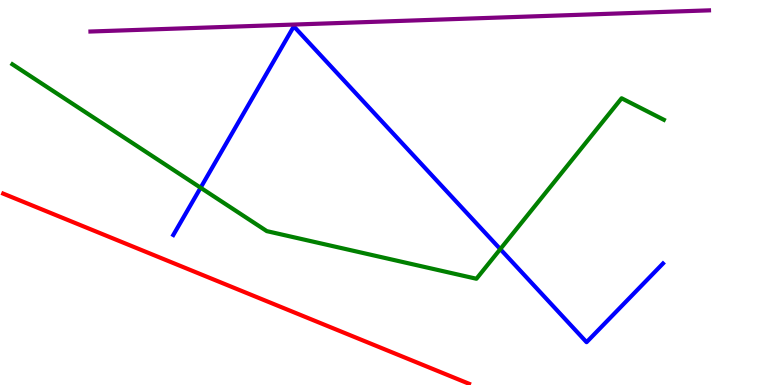[{'lines': ['blue', 'red'], 'intersections': []}, {'lines': ['green', 'red'], 'intersections': []}, {'lines': ['purple', 'red'], 'intersections': []}, {'lines': ['blue', 'green'], 'intersections': [{'x': 2.59, 'y': 5.12}, {'x': 6.46, 'y': 3.53}]}, {'lines': ['blue', 'purple'], 'intersections': []}, {'lines': ['green', 'purple'], 'intersections': []}]